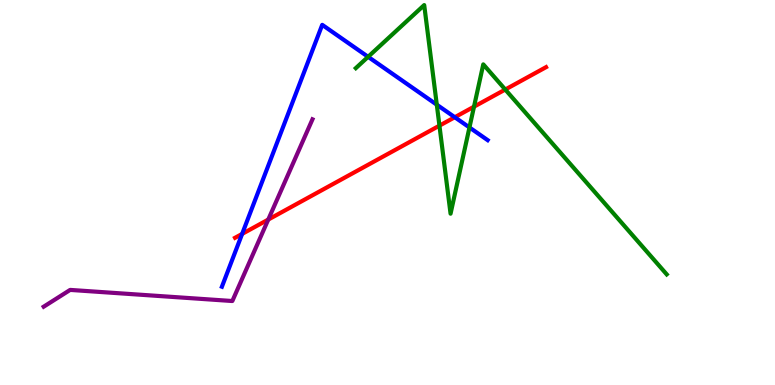[{'lines': ['blue', 'red'], 'intersections': [{'x': 3.12, 'y': 3.92}, {'x': 5.87, 'y': 6.96}]}, {'lines': ['green', 'red'], 'intersections': [{'x': 5.67, 'y': 6.74}, {'x': 6.12, 'y': 7.23}, {'x': 6.52, 'y': 7.67}]}, {'lines': ['purple', 'red'], 'intersections': [{'x': 3.46, 'y': 4.3}]}, {'lines': ['blue', 'green'], 'intersections': [{'x': 4.75, 'y': 8.52}, {'x': 5.64, 'y': 7.28}, {'x': 6.06, 'y': 6.69}]}, {'lines': ['blue', 'purple'], 'intersections': []}, {'lines': ['green', 'purple'], 'intersections': []}]